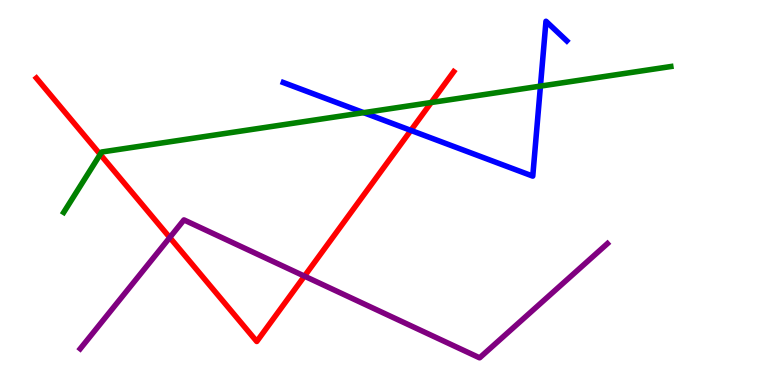[{'lines': ['blue', 'red'], 'intersections': [{'x': 5.3, 'y': 6.61}]}, {'lines': ['green', 'red'], 'intersections': [{'x': 1.29, 'y': 5.99}, {'x': 5.56, 'y': 7.34}]}, {'lines': ['purple', 'red'], 'intersections': [{'x': 2.19, 'y': 3.83}, {'x': 3.93, 'y': 2.83}]}, {'lines': ['blue', 'green'], 'intersections': [{'x': 4.69, 'y': 7.07}, {'x': 6.97, 'y': 7.76}]}, {'lines': ['blue', 'purple'], 'intersections': []}, {'lines': ['green', 'purple'], 'intersections': []}]